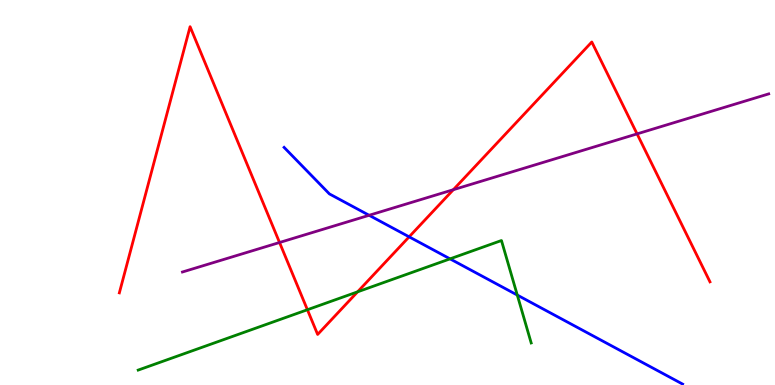[{'lines': ['blue', 'red'], 'intersections': [{'x': 5.28, 'y': 3.85}]}, {'lines': ['green', 'red'], 'intersections': [{'x': 3.97, 'y': 1.95}, {'x': 4.61, 'y': 2.42}]}, {'lines': ['purple', 'red'], 'intersections': [{'x': 3.61, 'y': 3.7}, {'x': 5.85, 'y': 5.07}, {'x': 8.22, 'y': 6.52}]}, {'lines': ['blue', 'green'], 'intersections': [{'x': 5.81, 'y': 3.28}, {'x': 6.67, 'y': 2.34}]}, {'lines': ['blue', 'purple'], 'intersections': [{'x': 4.76, 'y': 4.41}]}, {'lines': ['green', 'purple'], 'intersections': []}]